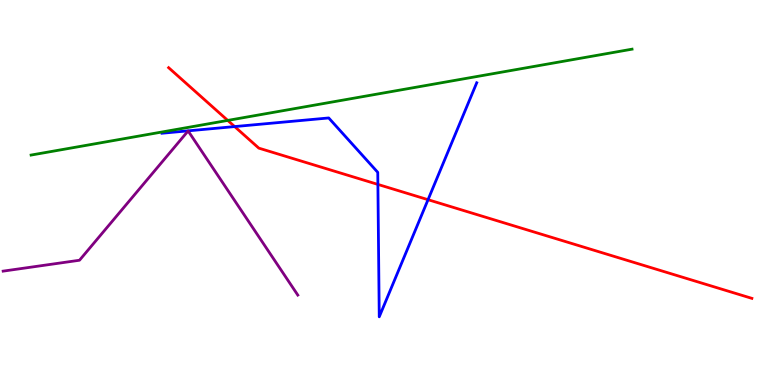[{'lines': ['blue', 'red'], 'intersections': [{'x': 3.03, 'y': 6.71}, {'x': 4.88, 'y': 5.21}, {'x': 5.52, 'y': 4.81}]}, {'lines': ['green', 'red'], 'intersections': [{'x': 2.94, 'y': 6.87}]}, {'lines': ['purple', 'red'], 'intersections': []}, {'lines': ['blue', 'green'], 'intersections': []}, {'lines': ['blue', 'purple'], 'intersections': []}, {'lines': ['green', 'purple'], 'intersections': []}]